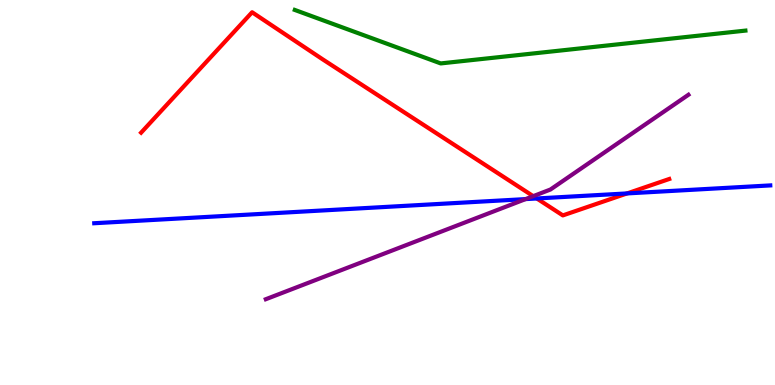[{'lines': ['blue', 'red'], 'intersections': [{'x': 6.93, 'y': 4.84}, {'x': 8.09, 'y': 4.98}]}, {'lines': ['green', 'red'], 'intersections': []}, {'lines': ['purple', 'red'], 'intersections': [{'x': 6.88, 'y': 4.91}]}, {'lines': ['blue', 'green'], 'intersections': []}, {'lines': ['blue', 'purple'], 'intersections': [{'x': 6.78, 'y': 4.83}]}, {'lines': ['green', 'purple'], 'intersections': []}]